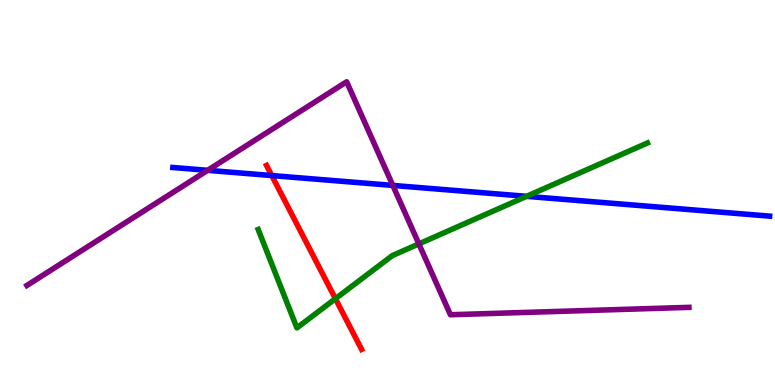[{'lines': ['blue', 'red'], 'intersections': [{'x': 3.51, 'y': 5.44}]}, {'lines': ['green', 'red'], 'intersections': [{'x': 4.33, 'y': 2.24}]}, {'lines': ['purple', 'red'], 'intersections': []}, {'lines': ['blue', 'green'], 'intersections': [{'x': 6.79, 'y': 4.9}]}, {'lines': ['blue', 'purple'], 'intersections': [{'x': 2.68, 'y': 5.58}, {'x': 5.07, 'y': 5.18}]}, {'lines': ['green', 'purple'], 'intersections': [{'x': 5.4, 'y': 3.67}]}]